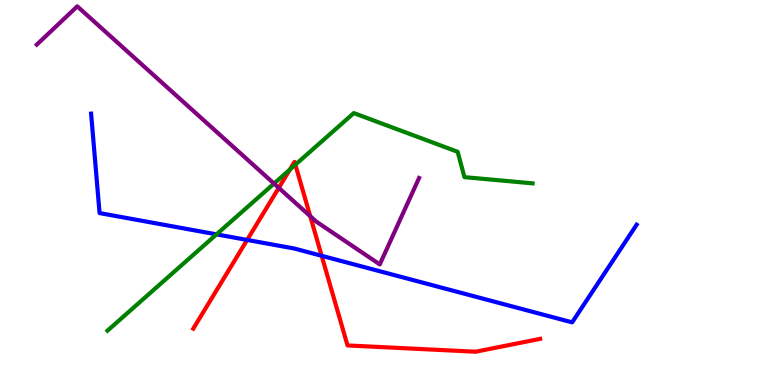[{'lines': ['blue', 'red'], 'intersections': [{'x': 3.19, 'y': 3.77}, {'x': 4.15, 'y': 3.36}]}, {'lines': ['green', 'red'], 'intersections': [{'x': 3.74, 'y': 5.6}, {'x': 3.81, 'y': 5.72}]}, {'lines': ['purple', 'red'], 'intersections': [{'x': 3.6, 'y': 5.12}, {'x': 4.0, 'y': 4.39}]}, {'lines': ['blue', 'green'], 'intersections': [{'x': 2.79, 'y': 3.91}]}, {'lines': ['blue', 'purple'], 'intersections': []}, {'lines': ['green', 'purple'], 'intersections': [{'x': 3.54, 'y': 5.23}]}]